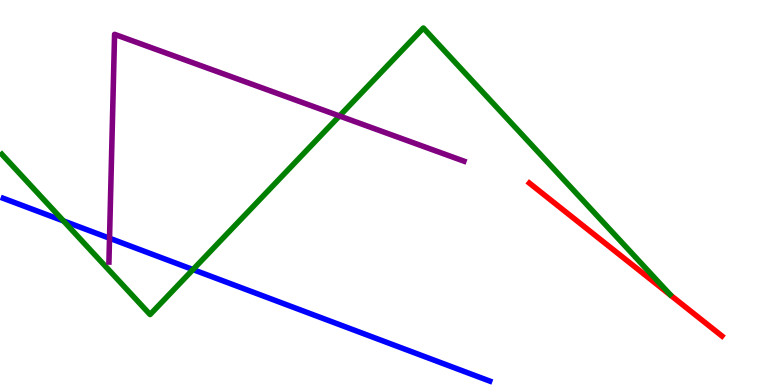[{'lines': ['blue', 'red'], 'intersections': []}, {'lines': ['green', 'red'], 'intersections': []}, {'lines': ['purple', 'red'], 'intersections': []}, {'lines': ['blue', 'green'], 'intersections': [{'x': 0.819, 'y': 4.26}, {'x': 2.49, 'y': 3.0}]}, {'lines': ['blue', 'purple'], 'intersections': [{'x': 1.41, 'y': 3.81}]}, {'lines': ['green', 'purple'], 'intersections': [{'x': 4.38, 'y': 6.99}]}]